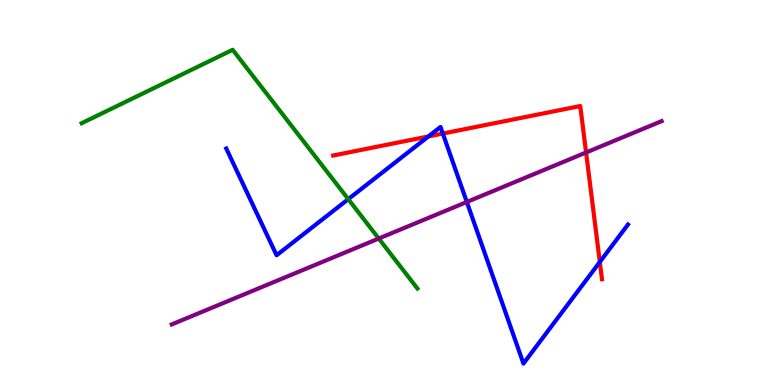[{'lines': ['blue', 'red'], 'intersections': [{'x': 5.53, 'y': 6.46}, {'x': 5.71, 'y': 6.53}, {'x': 7.74, 'y': 3.2}]}, {'lines': ['green', 'red'], 'intersections': []}, {'lines': ['purple', 'red'], 'intersections': [{'x': 7.56, 'y': 6.04}]}, {'lines': ['blue', 'green'], 'intersections': [{'x': 4.49, 'y': 4.83}]}, {'lines': ['blue', 'purple'], 'intersections': [{'x': 6.02, 'y': 4.75}]}, {'lines': ['green', 'purple'], 'intersections': [{'x': 4.89, 'y': 3.8}]}]